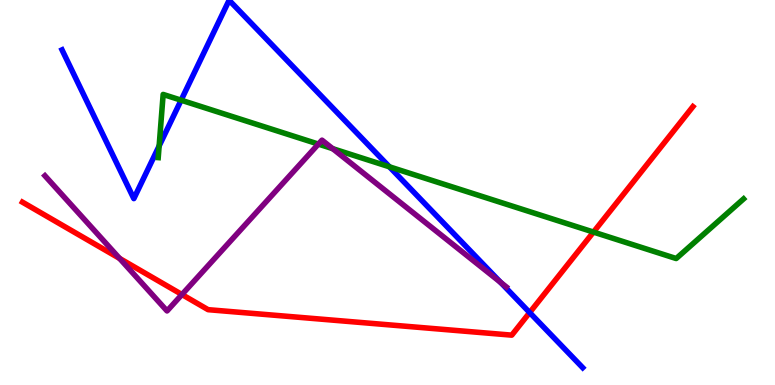[{'lines': ['blue', 'red'], 'intersections': [{'x': 6.83, 'y': 1.88}]}, {'lines': ['green', 'red'], 'intersections': [{'x': 7.66, 'y': 3.97}]}, {'lines': ['purple', 'red'], 'intersections': [{'x': 1.54, 'y': 3.29}, {'x': 2.35, 'y': 2.35}]}, {'lines': ['blue', 'green'], 'intersections': [{'x': 2.05, 'y': 6.21}, {'x': 2.34, 'y': 7.4}, {'x': 5.02, 'y': 5.67}]}, {'lines': ['blue', 'purple'], 'intersections': [{'x': 6.46, 'y': 2.67}]}, {'lines': ['green', 'purple'], 'intersections': [{'x': 4.11, 'y': 6.26}, {'x': 4.29, 'y': 6.14}]}]